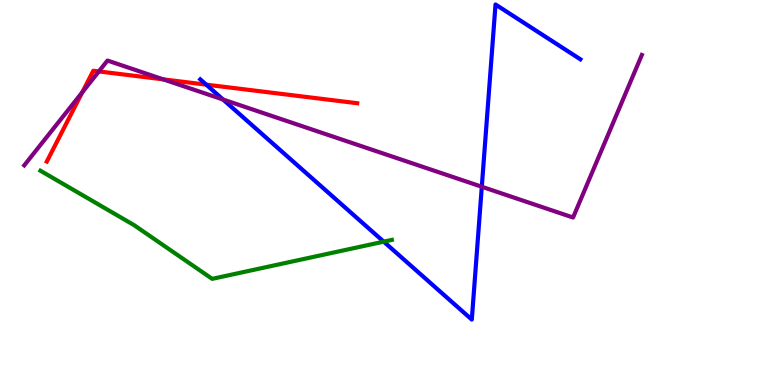[{'lines': ['blue', 'red'], 'intersections': [{'x': 2.66, 'y': 7.8}]}, {'lines': ['green', 'red'], 'intersections': []}, {'lines': ['purple', 'red'], 'intersections': [{'x': 1.06, 'y': 7.6}, {'x': 1.28, 'y': 8.14}, {'x': 2.11, 'y': 7.94}]}, {'lines': ['blue', 'green'], 'intersections': [{'x': 4.95, 'y': 3.72}]}, {'lines': ['blue', 'purple'], 'intersections': [{'x': 2.88, 'y': 7.42}, {'x': 6.22, 'y': 5.15}]}, {'lines': ['green', 'purple'], 'intersections': []}]